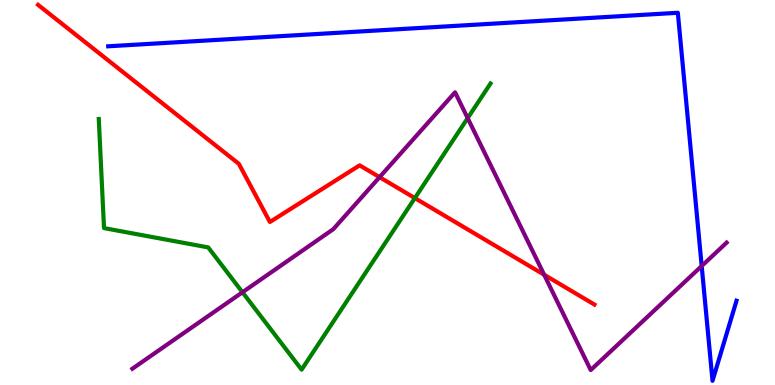[{'lines': ['blue', 'red'], 'intersections': []}, {'lines': ['green', 'red'], 'intersections': [{'x': 5.35, 'y': 4.85}]}, {'lines': ['purple', 'red'], 'intersections': [{'x': 4.9, 'y': 5.4}, {'x': 7.02, 'y': 2.86}]}, {'lines': ['blue', 'green'], 'intersections': []}, {'lines': ['blue', 'purple'], 'intersections': [{'x': 9.05, 'y': 3.09}]}, {'lines': ['green', 'purple'], 'intersections': [{'x': 3.13, 'y': 2.41}, {'x': 6.03, 'y': 6.93}]}]